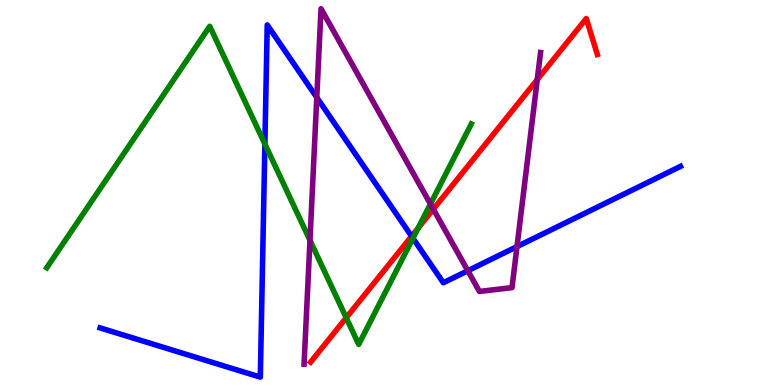[{'lines': ['blue', 'red'], 'intersections': [{'x': 5.31, 'y': 3.86}]}, {'lines': ['green', 'red'], 'intersections': [{'x': 4.47, 'y': 1.75}, {'x': 5.39, 'y': 4.07}]}, {'lines': ['purple', 'red'], 'intersections': [{'x': 5.59, 'y': 4.57}, {'x': 6.93, 'y': 7.93}]}, {'lines': ['blue', 'green'], 'intersections': [{'x': 3.42, 'y': 6.26}, {'x': 5.33, 'y': 3.81}]}, {'lines': ['blue', 'purple'], 'intersections': [{'x': 4.09, 'y': 7.47}, {'x': 6.04, 'y': 2.97}, {'x': 6.67, 'y': 3.59}]}, {'lines': ['green', 'purple'], 'intersections': [{'x': 4.0, 'y': 3.76}, {'x': 5.55, 'y': 4.7}]}]